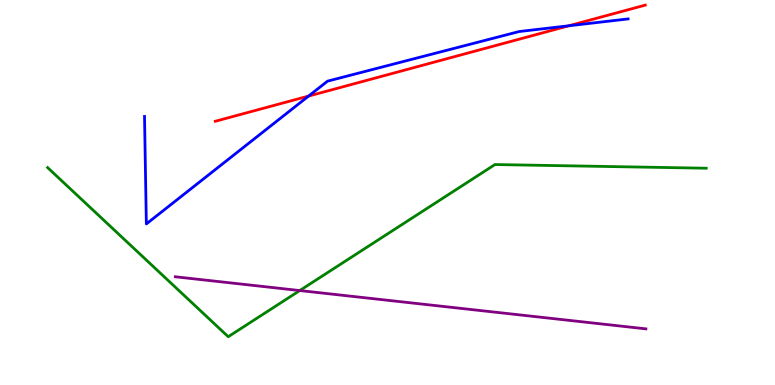[{'lines': ['blue', 'red'], 'intersections': [{'x': 3.98, 'y': 7.5}, {'x': 7.34, 'y': 9.33}]}, {'lines': ['green', 'red'], 'intersections': []}, {'lines': ['purple', 'red'], 'intersections': []}, {'lines': ['blue', 'green'], 'intersections': []}, {'lines': ['blue', 'purple'], 'intersections': []}, {'lines': ['green', 'purple'], 'intersections': [{'x': 3.87, 'y': 2.45}]}]